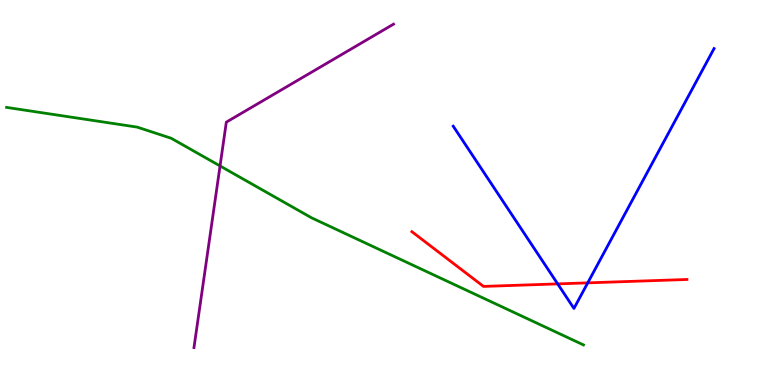[{'lines': ['blue', 'red'], 'intersections': [{'x': 7.2, 'y': 2.63}, {'x': 7.58, 'y': 2.65}]}, {'lines': ['green', 'red'], 'intersections': []}, {'lines': ['purple', 'red'], 'intersections': []}, {'lines': ['blue', 'green'], 'intersections': []}, {'lines': ['blue', 'purple'], 'intersections': []}, {'lines': ['green', 'purple'], 'intersections': [{'x': 2.84, 'y': 5.69}]}]